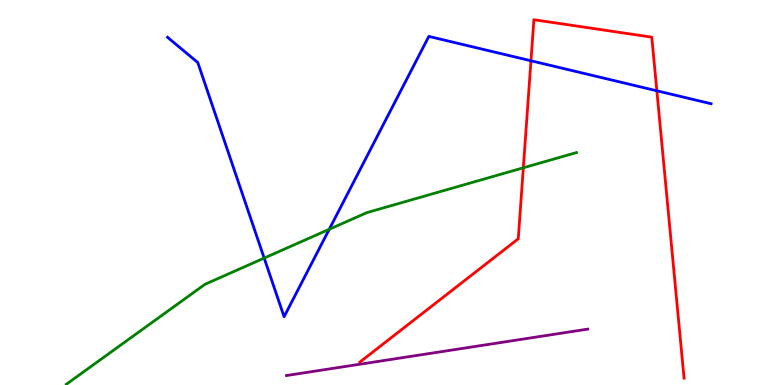[{'lines': ['blue', 'red'], 'intersections': [{'x': 6.85, 'y': 8.42}, {'x': 8.48, 'y': 7.64}]}, {'lines': ['green', 'red'], 'intersections': [{'x': 6.75, 'y': 5.64}]}, {'lines': ['purple', 'red'], 'intersections': []}, {'lines': ['blue', 'green'], 'intersections': [{'x': 3.41, 'y': 3.3}, {'x': 4.25, 'y': 4.04}]}, {'lines': ['blue', 'purple'], 'intersections': []}, {'lines': ['green', 'purple'], 'intersections': []}]